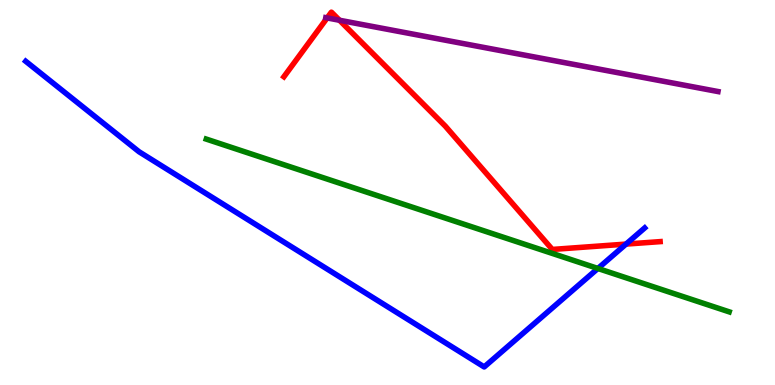[{'lines': ['blue', 'red'], 'intersections': [{'x': 8.08, 'y': 3.66}]}, {'lines': ['green', 'red'], 'intersections': []}, {'lines': ['purple', 'red'], 'intersections': [{'x': 4.22, 'y': 9.53}, {'x': 4.38, 'y': 9.47}]}, {'lines': ['blue', 'green'], 'intersections': [{'x': 7.71, 'y': 3.03}]}, {'lines': ['blue', 'purple'], 'intersections': []}, {'lines': ['green', 'purple'], 'intersections': []}]